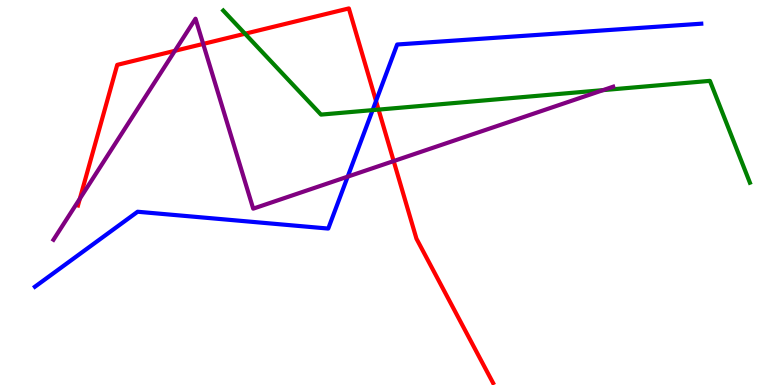[{'lines': ['blue', 'red'], 'intersections': [{'x': 4.85, 'y': 7.38}]}, {'lines': ['green', 'red'], 'intersections': [{'x': 3.16, 'y': 9.12}, {'x': 4.88, 'y': 7.15}]}, {'lines': ['purple', 'red'], 'intersections': [{'x': 1.03, 'y': 4.84}, {'x': 2.26, 'y': 8.68}, {'x': 2.62, 'y': 8.86}, {'x': 5.08, 'y': 5.82}]}, {'lines': ['blue', 'green'], 'intersections': [{'x': 4.81, 'y': 7.14}]}, {'lines': ['blue', 'purple'], 'intersections': [{'x': 4.49, 'y': 5.41}]}, {'lines': ['green', 'purple'], 'intersections': [{'x': 7.78, 'y': 7.66}]}]